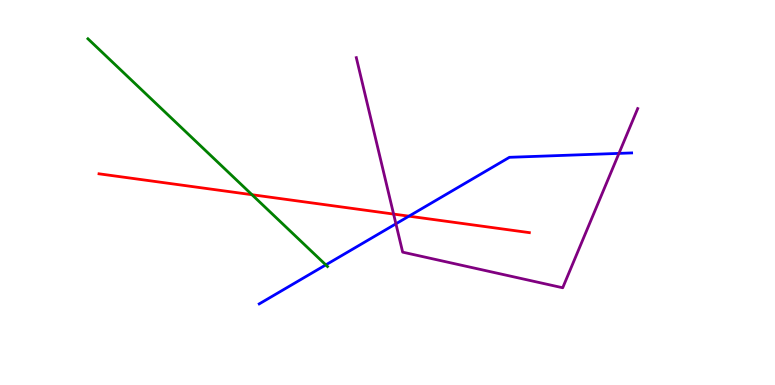[{'lines': ['blue', 'red'], 'intersections': [{'x': 5.28, 'y': 4.39}]}, {'lines': ['green', 'red'], 'intersections': [{'x': 3.25, 'y': 4.94}]}, {'lines': ['purple', 'red'], 'intersections': [{'x': 5.08, 'y': 4.44}]}, {'lines': ['blue', 'green'], 'intersections': [{'x': 4.2, 'y': 3.12}]}, {'lines': ['blue', 'purple'], 'intersections': [{'x': 5.11, 'y': 4.19}, {'x': 7.99, 'y': 6.02}]}, {'lines': ['green', 'purple'], 'intersections': []}]